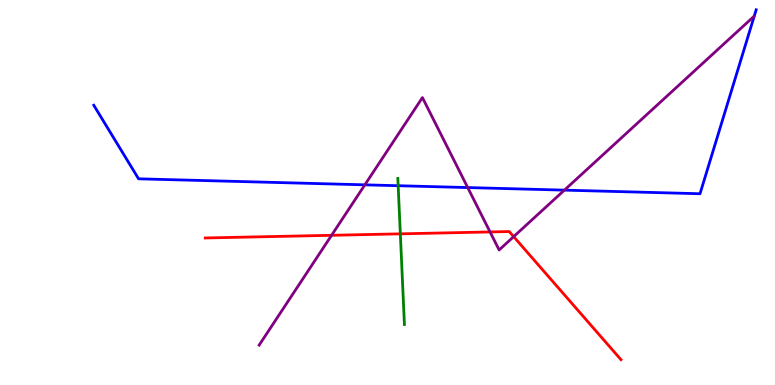[{'lines': ['blue', 'red'], 'intersections': []}, {'lines': ['green', 'red'], 'intersections': [{'x': 5.17, 'y': 3.93}]}, {'lines': ['purple', 'red'], 'intersections': [{'x': 4.28, 'y': 3.89}, {'x': 6.32, 'y': 3.98}, {'x': 6.63, 'y': 3.85}]}, {'lines': ['blue', 'green'], 'intersections': [{'x': 5.14, 'y': 5.18}]}, {'lines': ['blue', 'purple'], 'intersections': [{'x': 4.71, 'y': 5.2}, {'x': 6.04, 'y': 5.13}, {'x': 7.28, 'y': 5.06}]}, {'lines': ['green', 'purple'], 'intersections': []}]